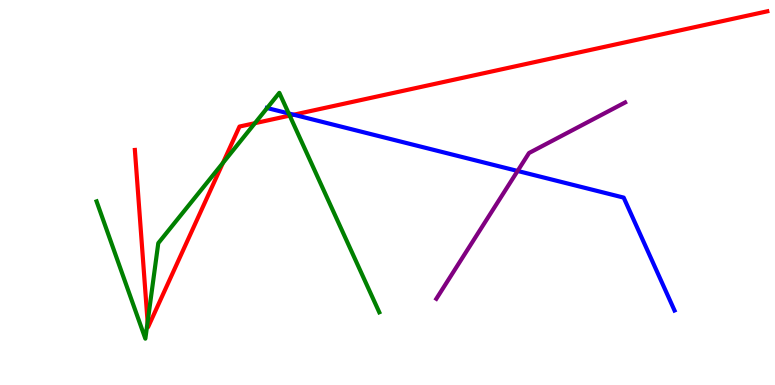[{'lines': ['blue', 'red'], 'intersections': [{'x': 3.79, 'y': 7.02}]}, {'lines': ['green', 'red'], 'intersections': [{'x': 1.9, 'y': 1.64}, {'x': 2.88, 'y': 5.77}, {'x': 3.29, 'y': 6.8}, {'x': 3.74, 'y': 7.0}]}, {'lines': ['purple', 'red'], 'intersections': []}, {'lines': ['blue', 'green'], 'intersections': [{'x': 3.45, 'y': 7.19}, {'x': 3.73, 'y': 7.05}]}, {'lines': ['blue', 'purple'], 'intersections': [{'x': 6.68, 'y': 5.56}]}, {'lines': ['green', 'purple'], 'intersections': []}]